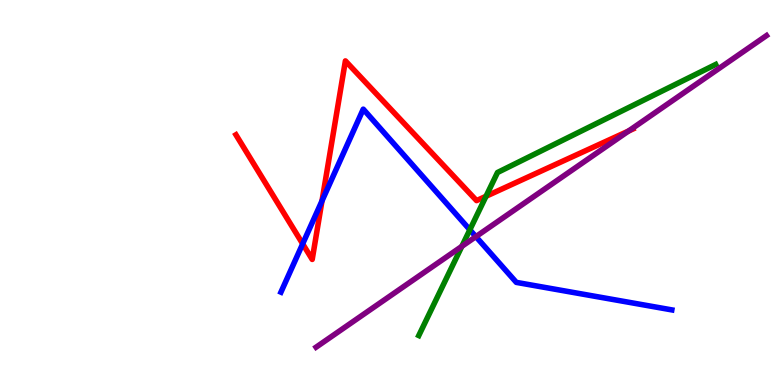[{'lines': ['blue', 'red'], 'intersections': [{'x': 3.91, 'y': 3.67}, {'x': 4.15, 'y': 4.78}]}, {'lines': ['green', 'red'], 'intersections': [{'x': 6.27, 'y': 4.9}]}, {'lines': ['purple', 'red'], 'intersections': [{'x': 8.11, 'y': 6.6}]}, {'lines': ['blue', 'green'], 'intersections': [{'x': 6.06, 'y': 4.03}]}, {'lines': ['blue', 'purple'], 'intersections': [{'x': 6.14, 'y': 3.85}]}, {'lines': ['green', 'purple'], 'intersections': [{'x': 5.96, 'y': 3.6}]}]